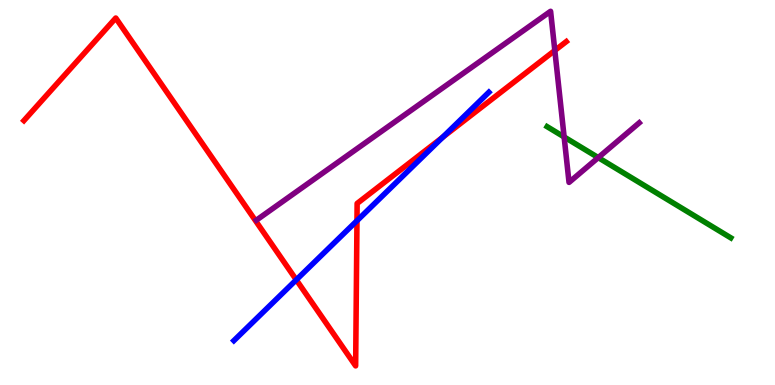[{'lines': ['blue', 'red'], 'intersections': [{'x': 3.82, 'y': 2.73}, {'x': 4.61, 'y': 4.27}, {'x': 5.71, 'y': 6.43}]}, {'lines': ['green', 'red'], 'intersections': []}, {'lines': ['purple', 'red'], 'intersections': [{'x': 7.16, 'y': 8.69}]}, {'lines': ['blue', 'green'], 'intersections': []}, {'lines': ['blue', 'purple'], 'intersections': []}, {'lines': ['green', 'purple'], 'intersections': [{'x': 7.28, 'y': 6.44}, {'x': 7.72, 'y': 5.91}]}]